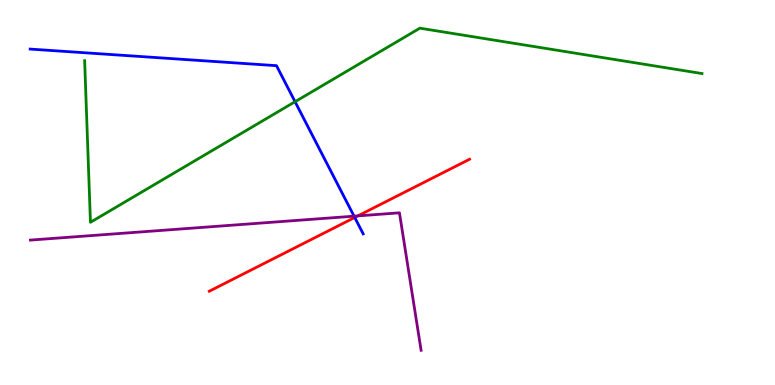[{'lines': ['blue', 'red'], 'intersections': [{'x': 4.58, 'y': 4.35}]}, {'lines': ['green', 'red'], 'intersections': []}, {'lines': ['purple', 'red'], 'intersections': [{'x': 4.62, 'y': 4.39}]}, {'lines': ['blue', 'green'], 'intersections': [{'x': 3.81, 'y': 7.36}]}, {'lines': ['blue', 'purple'], 'intersections': [{'x': 4.57, 'y': 4.39}]}, {'lines': ['green', 'purple'], 'intersections': []}]